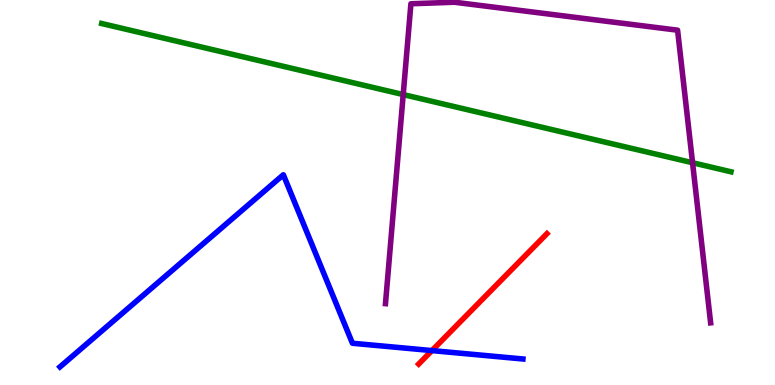[{'lines': ['blue', 'red'], 'intersections': [{'x': 5.57, 'y': 0.894}]}, {'lines': ['green', 'red'], 'intersections': []}, {'lines': ['purple', 'red'], 'intersections': []}, {'lines': ['blue', 'green'], 'intersections': []}, {'lines': ['blue', 'purple'], 'intersections': []}, {'lines': ['green', 'purple'], 'intersections': [{'x': 5.2, 'y': 7.54}, {'x': 8.94, 'y': 5.77}]}]